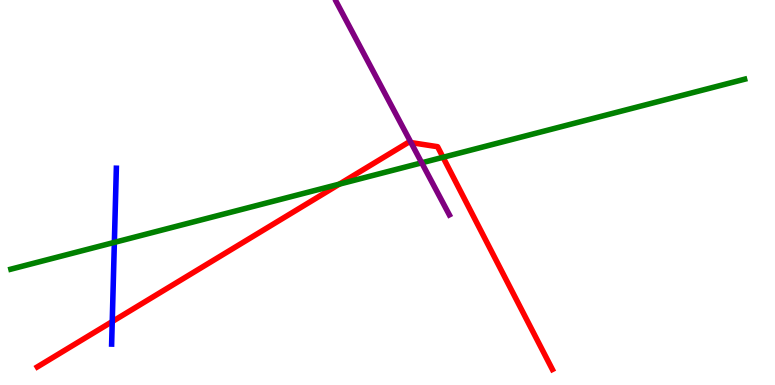[{'lines': ['blue', 'red'], 'intersections': [{'x': 1.45, 'y': 1.65}]}, {'lines': ['green', 'red'], 'intersections': [{'x': 4.38, 'y': 5.22}, {'x': 5.72, 'y': 5.91}]}, {'lines': ['purple', 'red'], 'intersections': [{'x': 5.3, 'y': 6.3}]}, {'lines': ['blue', 'green'], 'intersections': [{'x': 1.48, 'y': 3.7}]}, {'lines': ['blue', 'purple'], 'intersections': []}, {'lines': ['green', 'purple'], 'intersections': [{'x': 5.44, 'y': 5.77}]}]